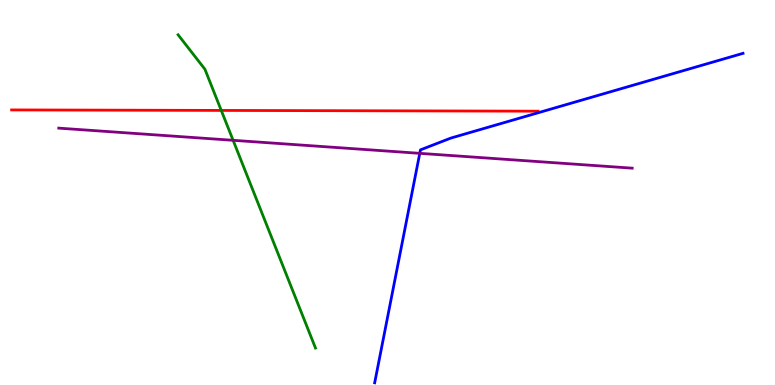[{'lines': ['blue', 'red'], 'intersections': []}, {'lines': ['green', 'red'], 'intersections': [{'x': 2.85, 'y': 7.13}]}, {'lines': ['purple', 'red'], 'intersections': []}, {'lines': ['blue', 'green'], 'intersections': []}, {'lines': ['blue', 'purple'], 'intersections': [{'x': 5.42, 'y': 6.02}]}, {'lines': ['green', 'purple'], 'intersections': [{'x': 3.01, 'y': 6.36}]}]